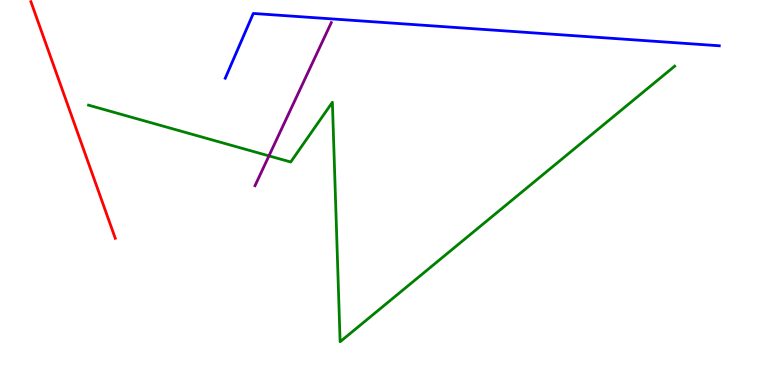[{'lines': ['blue', 'red'], 'intersections': []}, {'lines': ['green', 'red'], 'intersections': []}, {'lines': ['purple', 'red'], 'intersections': []}, {'lines': ['blue', 'green'], 'intersections': []}, {'lines': ['blue', 'purple'], 'intersections': []}, {'lines': ['green', 'purple'], 'intersections': [{'x': 3.47, 'y': 5.95}]}]